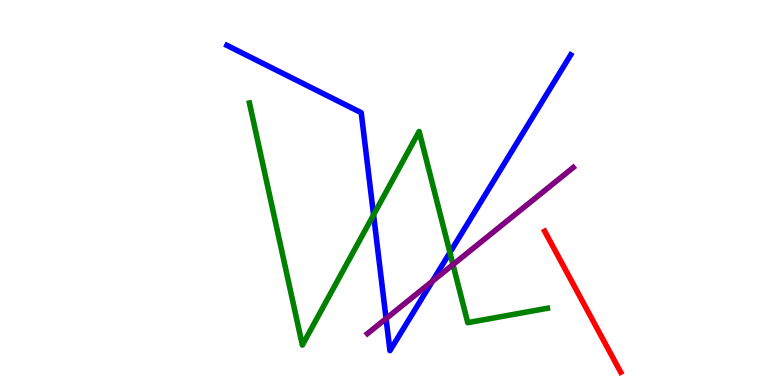[{'lines': ['blue', 'red'], 'intersections': []}, {'lines': ['green', 'red'], 'intersections': []}, {'lines': ['purple', 'red'], 'intersections': []}, {'lines': ['blue', 'green'], 'intersections': [{'x': 4.82, 'y': 4.42}, {'x': 5.81, 'y': 3.44}]}, {'lines': ['blue', 'purple'], 'intersections': [{'x': 4.98, 'y': 1.72}, {'x': 5.58, 'y': 2.7}]}, {'lines': ['green', 'purple'], 'intersections': [{'x': 5.85, 'y': 3.13}]}]